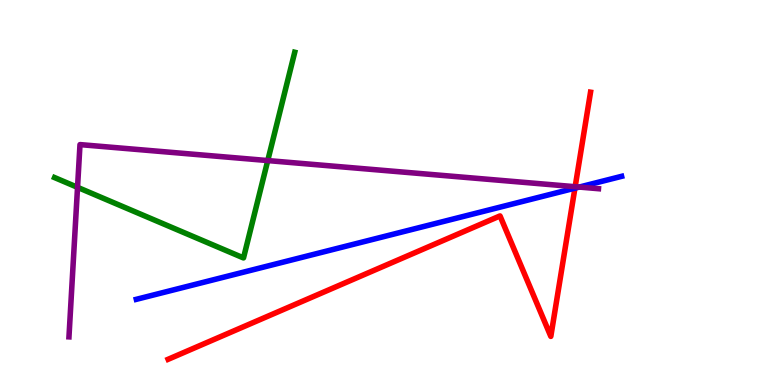[{'lines': ['blue', 'red'], 'intersections': [{'x': 7.42, 'y': 5.11}]}, {'lines': ['green', 'red'], 'intersections': []}, {'lines': ['purple', 'red'], 'intersections': [{'x': 7.42, 'y': 5.15}]}, {'lines': ['blue', 'green'], 'intersections': []}, {'lines': ['blue', 'purple'], 'intersections': [{'x': 7.47, 'y': 5.14}]}, {'lines': ['green', 'purple'], 'intersections': [{'x': 1.0, 'y': 5.13}, {'x': 3.45, 'y': 5.83}]}]